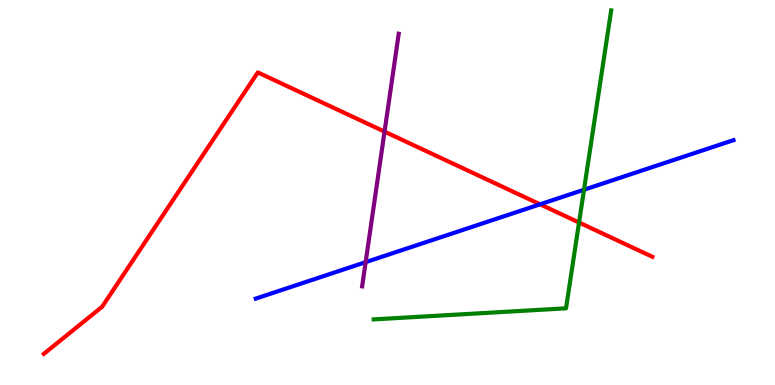[{'lines': ['blue', 'red'], 'intersections': [{'x': 6.97, 'y': 4.69}]}, {'lines': ['green', 'red'], 'intersections': [{'x': 7.47, 'y': 4.22}]}, {'lines': ['purple', 'red'], 'intersections': [{'x': 4.96, 'y': 6.58}]}, {'lines': ['blue', 'green'], 'intersections': [{'x': 7.54, 'y': 5.07}]}, {'lines': ['blue', 'purple'], 'intersections': [{'x': 4.72, 'y': 3.19}]}, {'lines': ['green', 'purple'], 'intersections': []}]